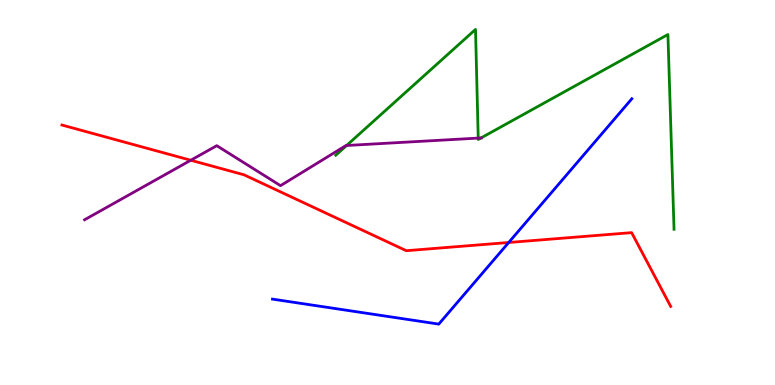[{'lines': ['blue', 'red'], 'intersections': [{'x': 6.56, 'y': 3.7}]}, {'lines': ['green', 'red'], 'intersections': []}, {'lines': ['purple', 'red'], 'intersections': [{'x': 2.46, 'y': 5.84}]}, {'lines': ['blue', 'green'], 'intersections': []}, {'lines': ['blue', 'purple'], 'intersections': []}, {'lines': ['green', 'purple'], 'intersections': [{'x': 4.47, 'y': 6.22}, {'x': 6.17, 'y': 6.41}, {'x': 6.21, 'y': 6.42}]}]